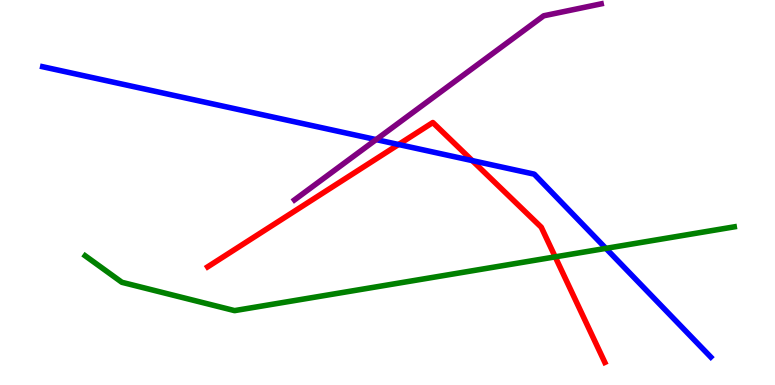[{'lines': ['blue', 'red'], 'intersections': [{'x': 5.14, 'y': 6.25}, {'x': 6.09, 'y': 5.83}]}, {'lines': ['green', 'red'], 'intersections': [{'x': 7.16, 'y': 3.33}]}, {'lines': ['purple', 'red'], 'intersections': []}, {'lines': ['blue', 'green'], 'intersections': [{'x': 7.82, 'y': 3.55}]}, {'lines': ['blue', 'purple'], 'intersections': [{'x': 4.85, 'y': 6.37}]}, {'lines': ['green', 'purple'], 'intersections': []}]